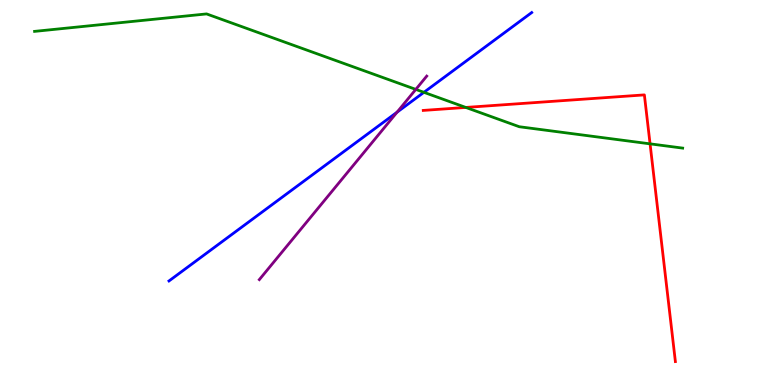[{'lines': ['blue', 'red'], 'intersections': []}, {'lines': ['green', 'red'], 'intersections': [{'x': 6.01, 'y': 7.21}, {'x': 8.39, 'y': 6.26}]}, {'lines': ['purple', 'red'], 'intersections': []}, {'lines': ['blue', 'green'], 'intersections': [{'x': 5.47, 'y': 7.6}]}, {'lines': ['blue', 'purple'], 'intersections': [{'x': 5.12, 'y': 7.09}]}, {'lines': ['green', 'purple'], 'intersections': [{'x': 5.37, 'y': 7.68}]}]